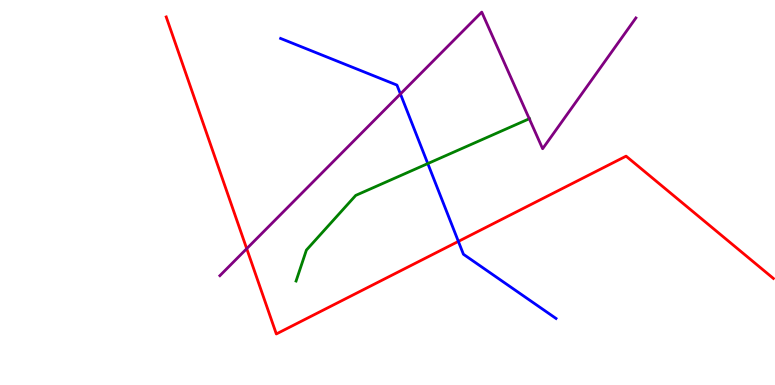[{'lines': ['blue', 'red'], 'intersections': [{'x': 5.91, 'y': 3.73}]}, {'lines': ['green', 'red'], 'intersections': []}, {'lines': ['purple', 'red'], 'intersections': [{'x': 3.18, 'y': 3.54}]}, {'lines': ['blue', 'green'], 'intersections': [{'x': 5.52, 'y': 5.75}]}, {'lines': ['blue', 'purple'], 'intersections': [{'x': 5.17, 'y': 7.56}]}, {'lines': ['green', 'purple'], 'intersections': [{'x': 6.83, 'y': 6.92}]}]